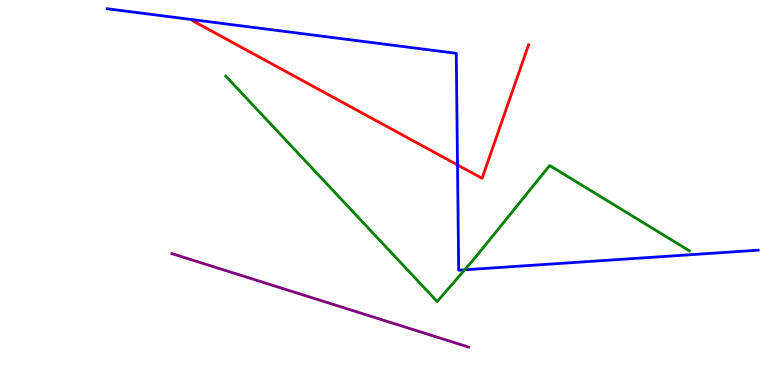[{'lines': ['blue', 'red'], 'intersections': [{'x': 5.9, 'y': 5.72}]}, {'lines': ['green', 'red'], 'intersections': []}, {'lines': ['purple', 'red'], 'intersections': []}, {'lines': ['blue', 'green'], 'intersections': [{'x': 6.0, 'y': 2.99}]}, {'lines': ['blue', 'purple'], 'intersections': []}, {'lines': ['green', 'purple'], 'intersections': []}]